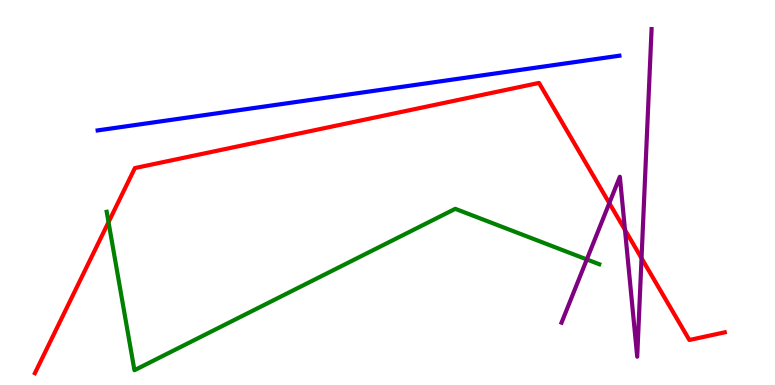[{'lines': ['blue', 'red'], 'intersections': []}, {'lines': ['green', 'red'], 'intersections': [{'x': 1.4, 'y': 4.23}]}, {'lines': ['purple', 'red'], 'intersections': [{'x': 7.86, 'y': 4.72}, {'x': 8.06, 'y': 4.03}, {'x': 8.28, 'y': 3.29}]}, {'lines': ['blue', 'green'], 'intersections': []}, {'lines': ['blue', 'purple'], 'intersections': []}, {'lines': ['green', 'purple'], 'intersections': [{'x': 7.57, 'y': 3.26}]}]